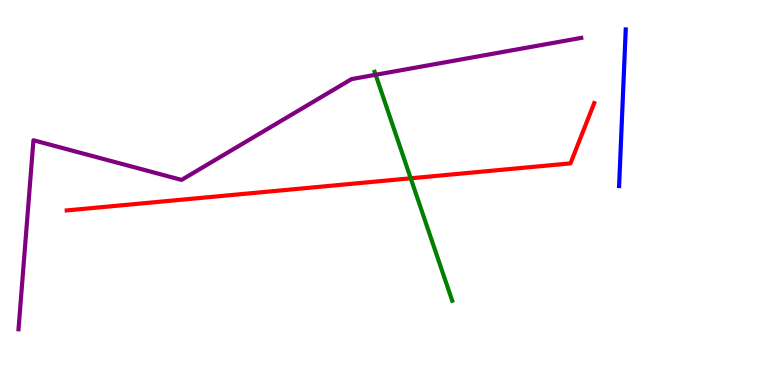[{'lines': ['blue', 'red'], 'intersections': []}, {'lines': ['green', 'red'], 'intersections': [{'x': 5.3, 'y': 5.37}]}, {'lines': ['purple', 'red'], 'intersections': []}, {'lines': ['blue', 'green'], 'intersections': []}, {'lines': ['blue', 'purple'], 'intersections': []}, {'lines': ['green', 'purple'], 'intersections': [{'x': 4.85, 'y': 8.06}]}]